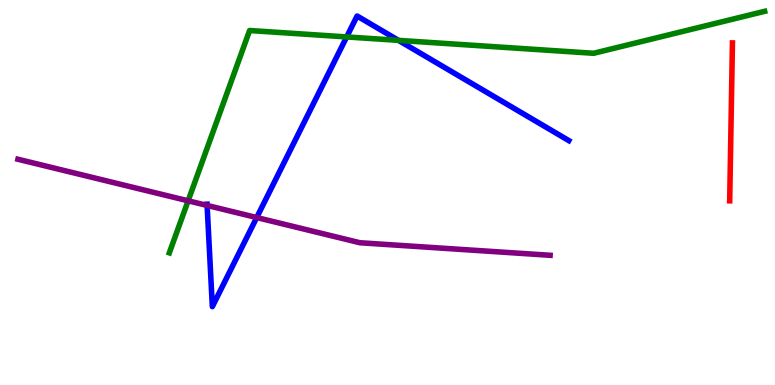[{'lines': ['blue', 'red'], 'intersections': []}, {'lines': ['green', 'red'], 'intersections': []}, {'lines': ['purple', 'red'], 'intersections': []}, {'lines': ['blue', 'green'], 'intersections': [{'x': 4.47, 'y': 9.04}, {'x': 5.14, 'y': 8.95}]}, {'lines': ['blue', 'purple'], 'intersections': [{'x': 2.67, 'y': 4.66}, {'x': 3.31, 'y': 4.35}]}, {'lines': ['green', 'purple'], 'intersections': [{'x': 2.43, 'y': 4.78}]}]